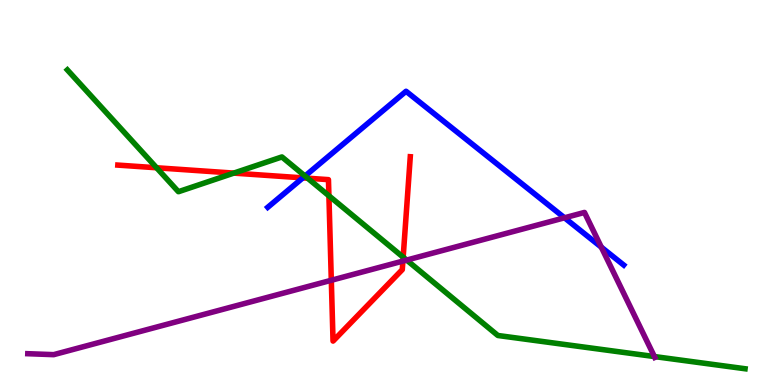[{'lines': ['blue', 'red'], 'intersections': [{'x': 3.91, 'y': 5.38}]}, {'lines': ['green', 'red'], 'intersections': [{'x': 2.02, 'y': 5.64}, {'x': 3.02, 'y': 5.5}, {'x': 3.97, 'y': 5.37}, {'x': 4.24, 'y': 4.91}, {'x': 5.2, 'y': 3.32}]}, {'lines': ['purple', 'red'], 'intersections': [{'x': 4.27, 'y': 2.72}, {'x': 5.2, 'y': 3.22}]}, {'lines': ['blue', 'green'], 'intersections': [{'x': 3.94, 'y': 5.43}]}, {'lines': ['blue', 'purple'], 'intersections': [{'x': 7.28, 'y': 4.34}, {'x': 7.76, 'y': 3.58}]}, {'lines': ['green', 'purple'], 'intersections': [{'x': 5.25, 'y': 3.24}, {'x': 8.44, 'y': 0.739}]}]